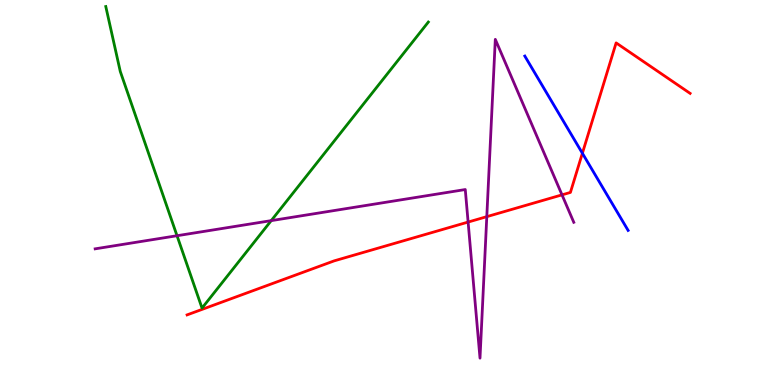[{'lines': ['blue', 'red'], 'intersections': [{'x': 7.51, 'y': 6.02}]}, {'lines': ['green', 'red'], 'intersections': []}, {'lines': ['purple', 'red'], 'intersections': [{'x': 6.04, 'y': 4.23}, {'x': 6.28, 'y': 4.37}, {'x': 7.25, 'y': 4.94}]}, {'lines': ['blue', 'green'], 'intersections': []}, {'lines': ['blue', 'purple'], 'intersections': []}, {'lines': ['green', 'purple'], 'intersections': [{'x': 2.28, 'y': 3.88}, {'x': 3.5, 'y': 4.27}]}]